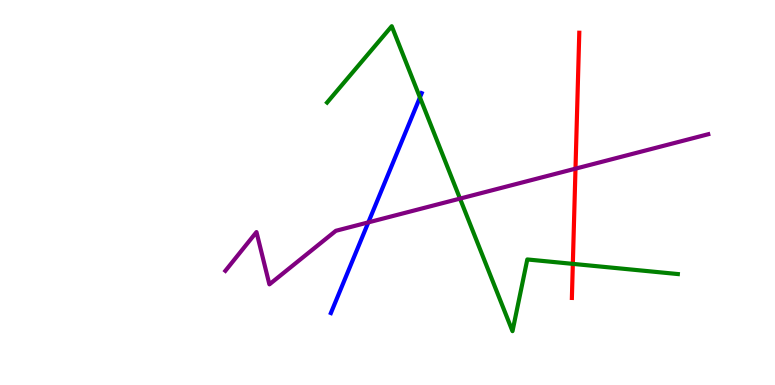[{'lines': ['blue', 'red'], 'intersections': []}, {'lines': ['green', 'red'], 'intersections': [{'x': 7.39, 'y': 3.15}]}, {'lines': ['purple', 'red'], 'intersections': [{'x': 7.43, 'y': 5.62}]}, {'lines': ['blue', 'green'], 'intersections': [{'x': 5.42, 'y': 7.47}]}, {'lines': ['blue', 'purple'], 'intersections': [{'x': 4.75, 'y': 4.22}]}, {'lines': ['green', 'purple'], 'intersections': [{'x': 5.94, 'y': 4.84}]}]